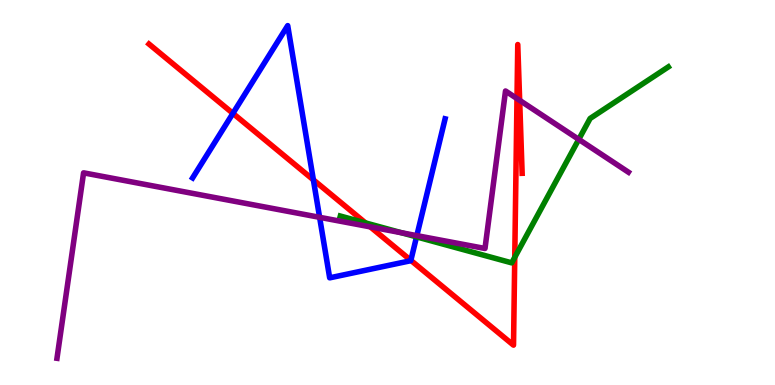[{'lines': ['blue', 'red'], 'intersections': [{'x': 3.01, 'y': 7.06}, {'x': 4.04, 'y': 5.33}, {'x': 5.3, 'y': 3.24}]}, {'lines': ['green', 'red'], 'intersections': [{'x': 4.72, 'y': 4.21}, {'x': 6.64, 'y': 3.32}]}, {'lines': ['purple', 'red'], 'intersections': [{'x': 4.78, 'y': 4.11}, {'x': 6.67, 'y': 7.44}, {'x': 6.71, 'y': 7.39}]}, {'lines': ['blue', 'green'], 'intersections': [{'x': 5.37, 'y': 3.85}]}, {'lines': ['blue', 'purple'], 'intersections': [{'x': 4.12, 'y': 4.36}, {'x': 5.38, 'y': 3.88}]}, {'lines': ['green', 'purple'], 'intersections': [{'x': 5.18, 'y': 3.95}, {'x': 7.47, 'y': 6.38}]}]